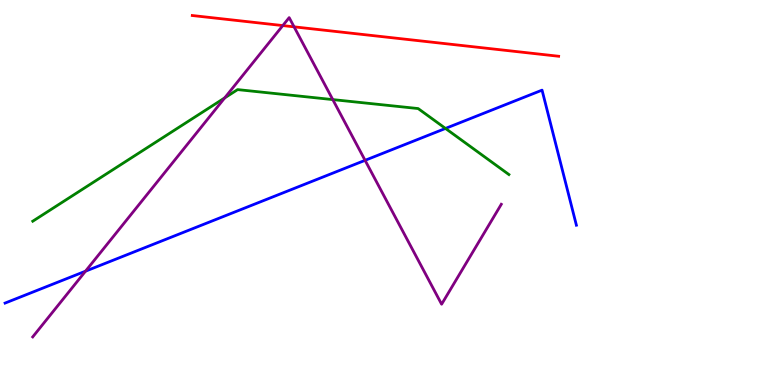[{'lines': ['blue', 'red'], 'intersections': []}, {'lines': ['green', 'red'], 'intersections': []}, {'lines': ['purple', 'red'], 'intersections': [{'x': 3.65, 'y': 9.34}, {'x': 3.79, 'y': 9.3}]}, {'lines': ['blue', 'green'], 'intersections': [{'x': 5.75, 'y': 6.66}]}, {'lines': ['blue', 'purple'], 'intersections': [{'x': 1.1, 'y': 2.96}, {'x': 4.71, 'y': 5.84}]}, {'lines': ['green', 'purple'], 'intersections': [{'x': 2.9, 'y': 7.46}, {'x': 4.29, 'y': 7.41}]}]